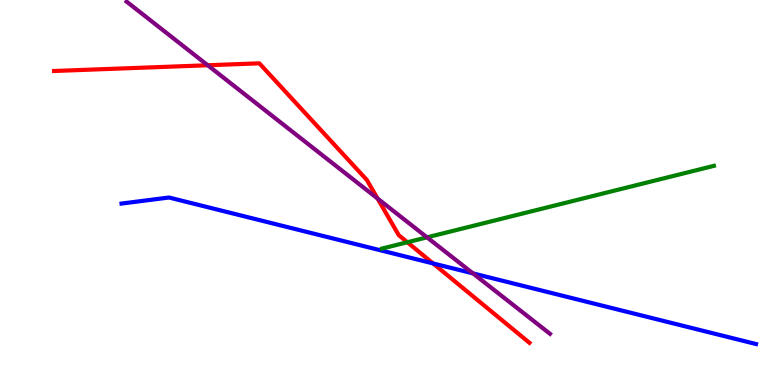[{'lines': ['blue', 'red'], 'intersections': [{'x': 5.59, 'y': 3.16}]}, {'lines': ['green', 'red'], 'intersections': [{'x': 5.26, 'y': 3.71}]}, {'lines': ['purple', 'red'], 'intersections': [{'x': 2.68, 'y': 8.3}, {'x': 4.87, 'y': 4.84}]}, {'lines': ['blue', 'green'], 'intersections': []}, {'lines': ['blue', 'purple'], 'intersections': [{'x': 6.1, 'y': 2.9}]}, {'lines': ['green', 'purple'], 'intersections': [{'x': 5.51, 'y': 3.84}]}]